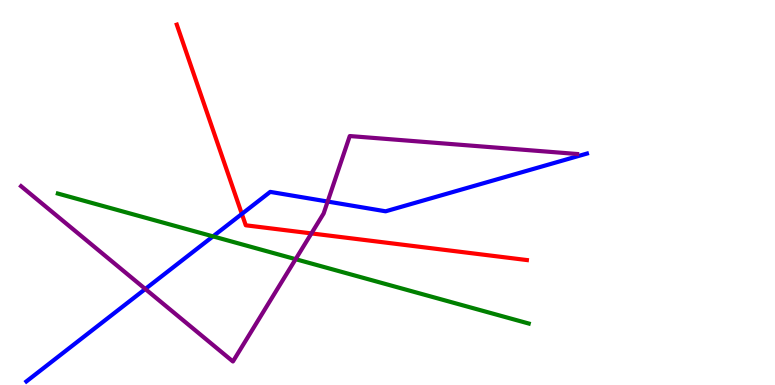[{'lines': ['blue', 'red'], 'intersections': [{'x': 3.12, 'y': 4.44}]}, {'lines': ['green', 'red'], 'intersections': []}, {'lines': ['purple', 'red'], 'intersections': [{'x': 4.02, 'y': 3.94}]}, {'lines': ['blue', 'green'], 'intersections': [{'x': 2.75, 'y': 3.86}]}, {'lines': ['blue', 'purple'], 'intersections': [{'x': 1.87, 'y': 2.49}, {'x': 4.23, 'y': 4.77}]}, {'lines': ['green', 'purple'], 'intersections': [{'x': 3.81, 'y': 3.27}]}]